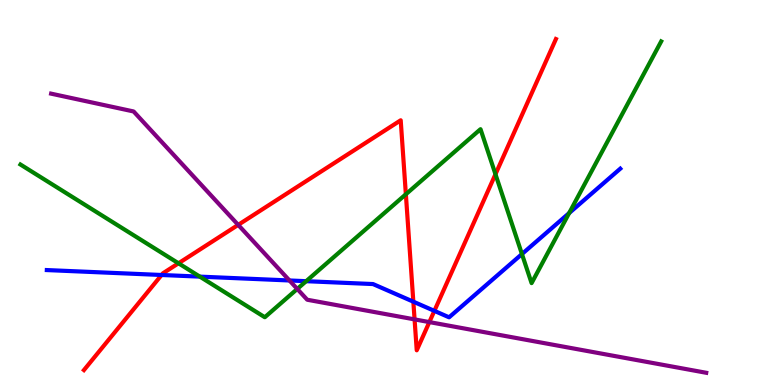[{'lines': ['blue', 'red'], 'intersections': [{'x': 2.08, 'y': 2.86}, {'x': 5.33, 'y': 2.16}, {'x': 5.6, 'y': 1.93}]}, {'lines': ['green', 'red'], 'intersections': [{'x': 2.3, 'y': 3.16}, {'x': 5.24, 'y': 4.95}, {'x': 6.39, 'y': 5.47}]}, {'lines': ['purple', 'red'], 'intersections': [{'x': 3.07, 'y': 4.16}, {'x': 5.35, 'y': 1.7}, {'x': 5.54, 'y': 1.63}]}, {'lines': ['blue', 'green'], 'intersections': [{'x': 2.58, 'y': 2.81}, {'x': 3.95, 'y': 2.7}, {'x': 6.73, 'y': 3.4}, {'x': 7.34, 'y': 4.47}]}, {'lines': ['blue', 'purple'], 'intersections': [{'x': 3.73, 'y': 2.71}]}, {'lines': ['green', 'purple'], 'intersections': [{'x': 3.84, 'y': 2.49}]}]